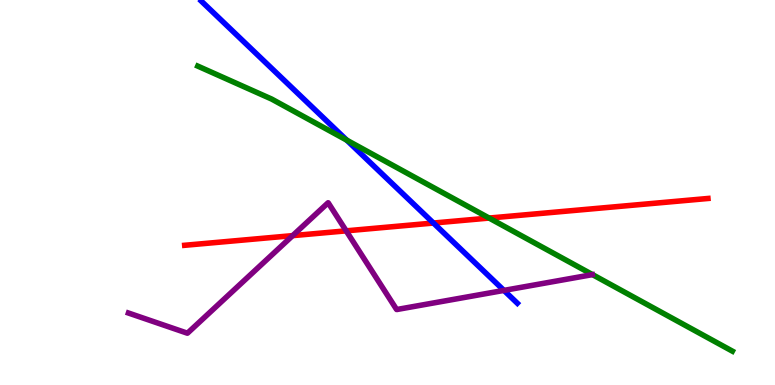[{'lines': ['blue', 'red'], 'intersections': [{'x': 5.59, 'y': 4.21}]}, {'lines': ['green', 'red'], 'intersections': [{'x': 6.31, 'y': 4.34}]}, {'lines': ['purple', 'red'], 'intersections': [{'x': 3.78, 'y': 3.88}, {'x': 4.47, 'y': 4.0}]}, {'lines': ['blue', 'green'], 'intersections': [{'x': 4.47, 'y': 6.36}]}, {'lines': ['blue', 'purple'], 'intersections': [{'x': 6.5, 'y': 2.46}]}, {'lines': ['green', 'purple'], 'intersections': []}]